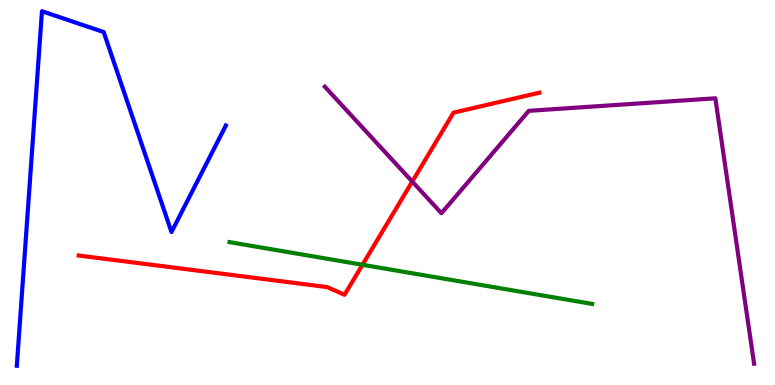[{'lines': ['blue', 'red'], 'intersections': []}, {'lines': ['green', 'red'], 'intersections': [{'x': 4.68, 'y': 3.12}]}, {'lines': ['purple', 'red'], 'intersections': [{'x': 5.32, 'y': 5.28}]}, {'lines': ['blue', 'green'], 'intersections': []}, {'lines': ['blue', 'purple'], 'intersections': []}, {'lines': ['green', 'purple'], 'intersections': []}]